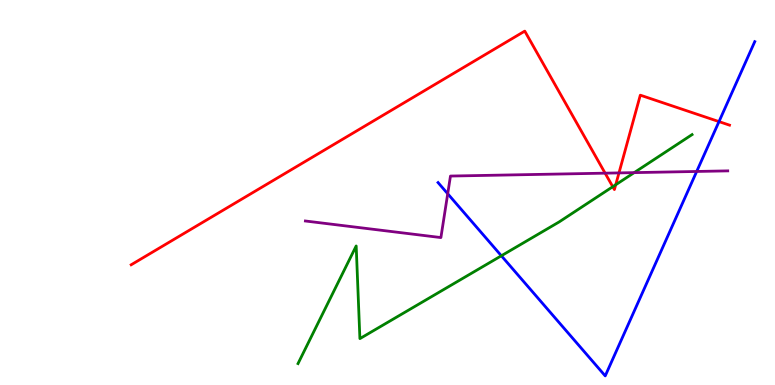[{'lines': ['blue', 'red'], 'intersections': [{'x': 9.28, 'y': 6.84}]}, {'lines': ['green', 'red'], 'intersections': [{'x': 7.91, 'y': 5.15}, {'x': 7.94, 'y': 5.2}]}, {'lines': ['purple', 'red'], 'intersections': [{'x': 7.81, 'y': 5.5}, {'x': 7.99, 'y': 5.51}]}, {'lines': ['blue', 'green'], 'intersections': [{'x': 6.47, 'y': 3.36}]}, {'lines': ['blue', 'purple'], 'intersections': [{'x': 5.78, 'y': 4.97}, {'x': 8.99, 'y': 5.55}]}, {'lines': ['green', 'purple'], 'intersections': [{'x': 8.18, 'y': 5.52}]}]